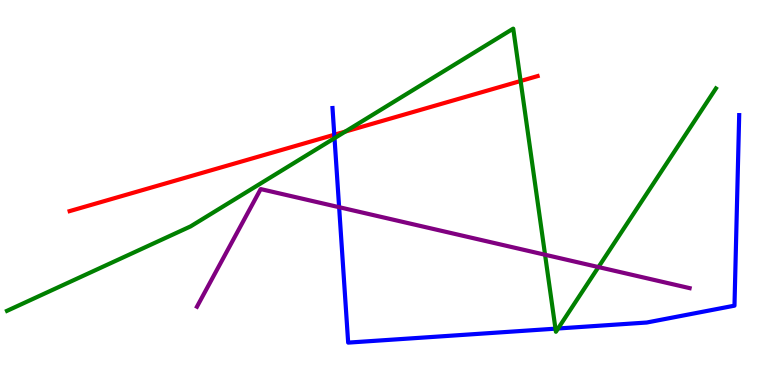[{'lines': ['blue', 'red'], 'intersections': [{'x': 4.31, 'y': 6.5}]}, {'lines': ['green', 'red'], 'intersections': [{'x': 4.45, 'y': 6.58}, {'x': 6.72, 'y': 7.9}]}, {'lines': ['purple', 'red'], 'intersections': []}, {'lines': ['blue', 'green'], 'intersections': [{'x': 4.32, 'y': 6.41}, {'x': 7.17, 'y': 1.46}, {'x': 7.2, 'y': 1.47}]}, {'lines': ['blue', 'purple'], 'intersections': [{'x': 4.38, 'y': 4.62}]}, {'lines': ['green', 'purple'], 'intersections': [{'x': 7.03, 'y': 3.38}, {'x': 7.72, 'y': 3.06}]}]